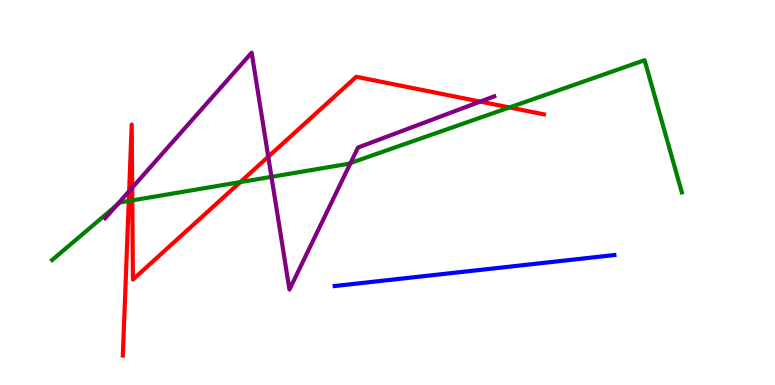[{'lines': ['blue', 'red'], 'intersections': []}, {'lines': ['green', 'red'], 'intersections': [{'x': 1.66, 'y': 4.78}, {'x': 1.71, 'y': 4.8}, {'x': 3.1, 'y': 5.27}, {'x': 6.57, 'y': 7.21}]}, {'lines': ['purple', 'red'], 'intersections': [{'x': 1.67, 'y': 5.04}, {'x': 1.71, 'y': 5.13}, {'x': 3.46, 'y': 5.93}, {'x': 6.2, 'y': 7.36}]}, {'lines': ['blue', 'green'], 'intersections': []}, {'lines': ['blue', 'purple'], 'intersections': []}, {'lines': ['green', 'purple'], 'intersections': [{'x': 1.5, 'y': 4.67}, {'x': 3.5, 'y': 5.41}, {'x': 4.52, 'y': 5.77}]}]